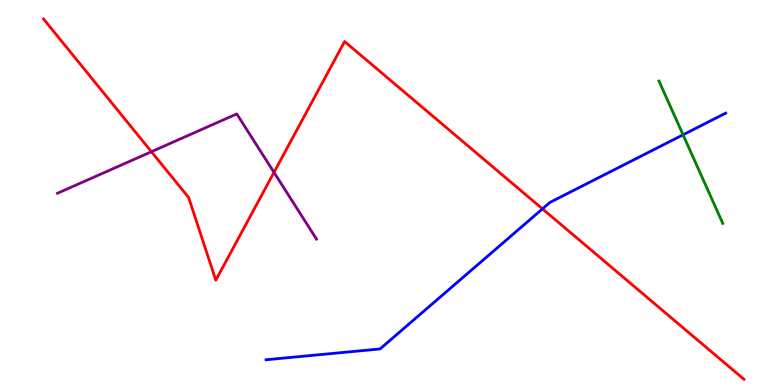[{'lines': ['blue', 'red'], 'intersections': [{'x': 7.0, 'y': 4.57}]}, {'lines': ['green', 'red'], 'intersections': []}, {'lines': ['purple', 'red'], 'intersections': [{'x': 1.95, 'y': 6.06}, {'x': 3.54, 'y': 5.52}]}, {'lines': ['blue', 'green'], 'intersections': [{'x': 8.81, 'y': 6.5}]}, {'lines': ['blue', 'purple'], 'intersections': []}, {'lines': ['green', 'purple'], 'intersections': []}]